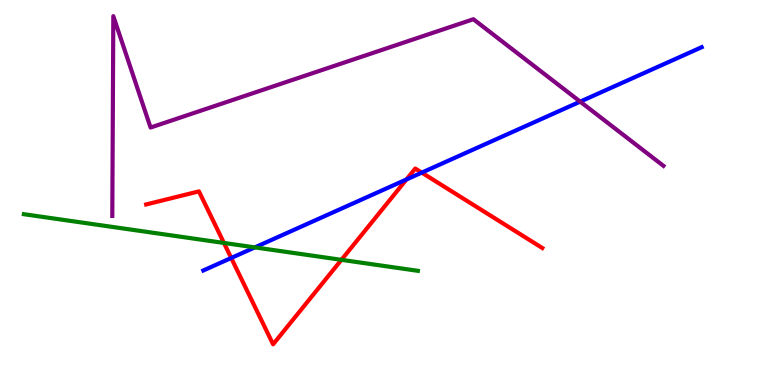[{'lines': ['blue', 'red'], 'intersections': [{'x': 2.98, 'y': 3.3}, {'x': 5.24, 'y': 5.34}, {'x': 5.44, 'y': 5.52}]}, {'lines': ['green', 'red'], 'intersections': [{'x': 2.89, 'y': 3.69}, {'x': 4.41, 'y': 3.25}]}, {'lines': ['purple', 'red'], 'intersections': []}, {'lines': ['blue', 'green'], 'intersections': [{'x': 3.29, 'y': 3.57}]}, {'lines': ['blue', 'purple'], 'intersections': [{'x': 7.49, 'y': 7.36}]}, {'lines': ['green', 'purple'], 'intersections': []}]